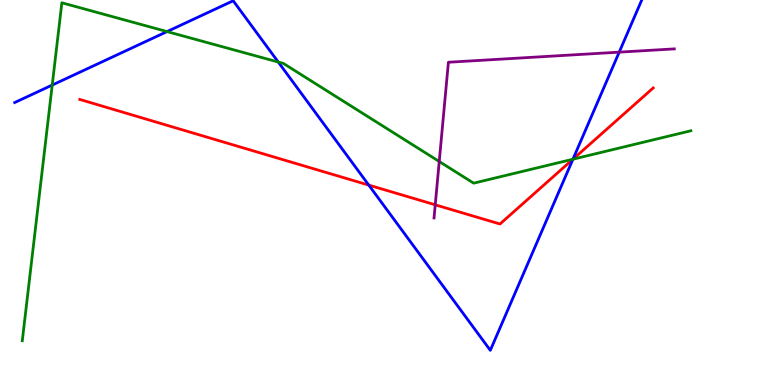[{'lines': ['blue', 'red'], 'intersections': [{'x': 4.76, 'y': 5.19}, {'x': 7.39, 'y': 5.86}]}, {'lines': ['green', 'red'], 'intersections': [{'x': 7.39, 'y': 5.86}]}, {'lines': ['purple', 'red'], 'intersections': [{'x': 5.62, 'y': 4.68}]}, {'lines': ['blue', 'green'], 'intersections': [{'x': 0.674, 'y': 7.79}, {'x': 2.16, 'y': 9.18}, {'x': 3.59, 'y': 8.39}, {'x': 7.39, 'y': 5.86}]}, {'lines': ['blue', 'purple'], 'intersections': [{'x': 7.99, 'y': 8.65}]}, {'lines': ['green', 'purple'], 'intersections': [{'x': 5.67, 'y': 5.81}]}]